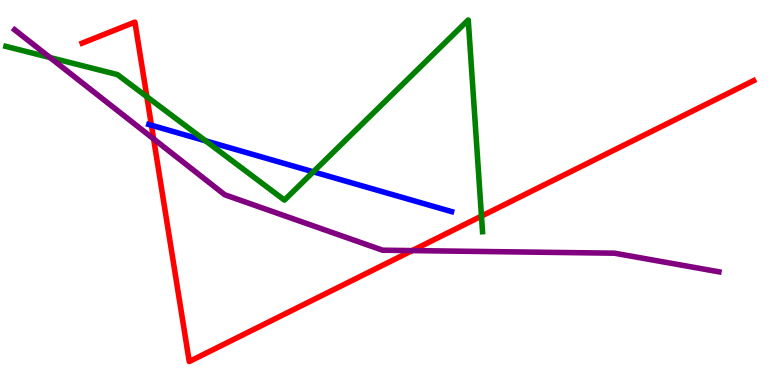[{'lines': ['blue', 'red'], 'intersections': [{'x': 1.95, 'y': 6.75}]}, {'lines': ['green', 'red'], 'intersections': [{'x': 1.89, 'y': 7.49}, {'x': 6.21, 'y': 4.39}]}, {'lines': ['purple', 'red'], 'intersections': [{'x': 1.98, 'y': 6.39}, {'x': 5.32, 'y': 3.49}]}, {'lines': ['blue', 'green'], 'intersections': [{'x': 2.65, 'y': 6.34}, {'x': 4.04, 'y': 5.54}]}, {'lines': ['blue', 'purple'], 'intersections': []}, {'lines': ['green', 'purple'], 'intersections': [{'x': 0.645, 'y': 8.51}]}]